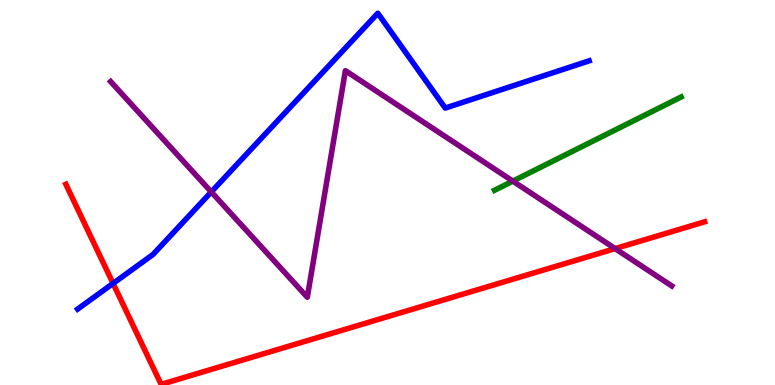[{'lines': ['blue', 'red'], 'intersections': [{'x': 1.46, 'y': 2.64}]}, {'lines': ['green', 'red'], 'intersections': []}, {'lines': ['purple', 'red'], 'intersections': [{'x': 7.94, 'y': 3.54}]}, {'lines': ['blue', 'green'], 'intersections': []}, {'lines': ['blue', 'purple'], 'intersections': [{'x': 2.73, 'y': 5.01}]}, {'lines': ['green', 'purple'], 'intersections': [{'x': 6.62, 'y': 5.3}]}]